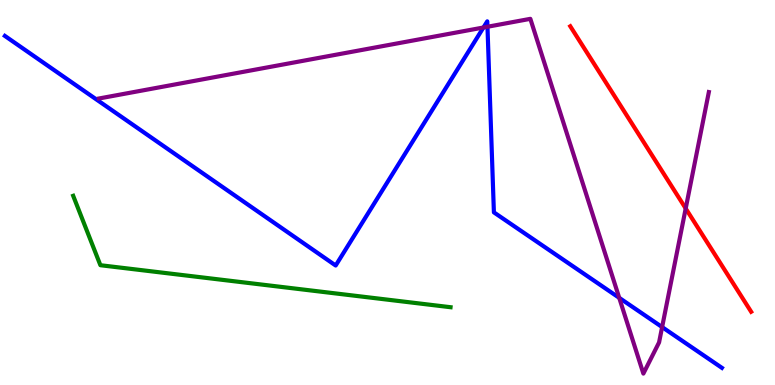[{'lines': ['blue', 'red'], 'intersections': []}, {'lines': ['green', 'red'], 'intersections': []}, {'lines': ['purple', 'red'], 'intersections': [{'x': 8.85, 'y': 4.59}]}, {'lines': ['blue', 'green'], 'intersections': []}, {'lines': ['blue', 'purple'], 'intersections': [{'x': 6.24, 'y': 9.29}, {'x': 6.29, 'y': 9.31}, {'x': 7.99, 'y': 2.26}, {'x': 8.54, 'y': 1.5}]}, {'lines': ['green', 'purple'], 'intersections': []}]